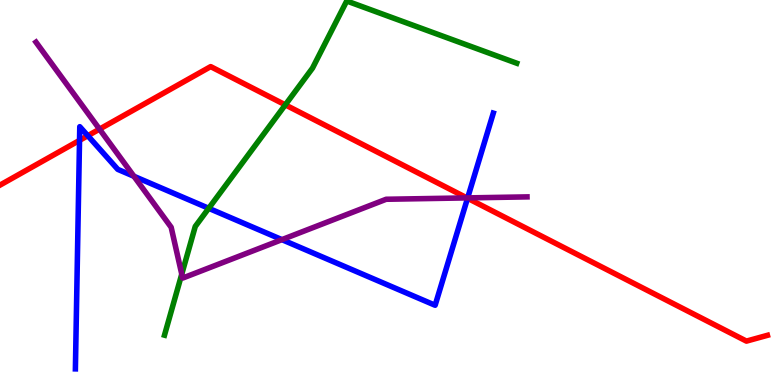[{'lines': ['blue', 'red'], 'intersections': [{'x': 1.03, 'y': 6.35}, {'x': 1.13, 'y': 6.47}, {'x': 6.03, 'y': 4.85}]}, {'lines': ['green', 'red'], 'intersections': [{'x': 3.68, 'y': 7.28}]}, {'lines': ['purple', 'red'], 'intersections': [{'x': 1.28, 'y': 6.65}, {'x': 6.02, 'y': 4.86}]}, {'lines': ['blue', 'green'], 'intersections': [{'x': 2.69, 'y': 4.59}]}, {'lines': ['blue', 'purple'], 'intersections': [{'x': 1.73, 'y': 5.42}, {'x': 3.64, 'y': 3.78}, {'x': 6.03, 'y': 4.86}]}, {'lines': ['green', 'purple'], 'intersections': [{'x': 2.35, 'y': 2.88}]}]